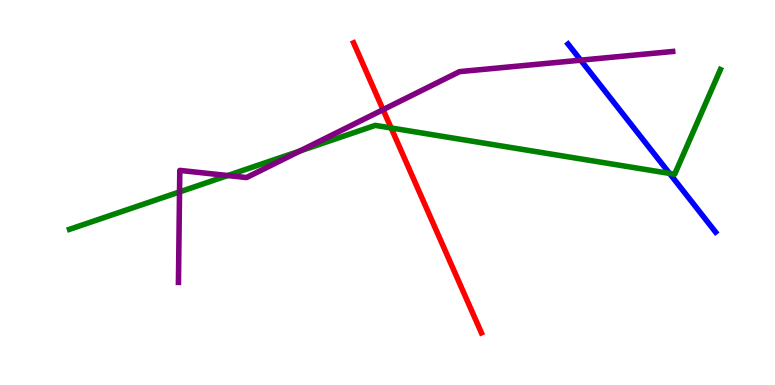[{'lines': ['blue', 'red'], 'intersections': []}, {'lines': ['green', 'red'], 'intersections': [{'x': 5.05, 'y': 6.68}]}, {'lines': ['purple', 'red'], 'intersections': [{'x': 4.94, 'y': 7.15}]}, {'lines': ['blue', 'green'], 'intersections': [{'x': 8.64, 'y': 5.5}]}, {'lines': ['blue', 'purple'], 'intersections': [{'x': 7.49, 'y': 8.44}]}, {'lines': ['green', 'purple'], 'intersections': [{'x': 2.32, 'y': 5.01}, {'x': 2.94, 'y': 5.44}, {'x': 3.87, 'y': 6.08}]}]